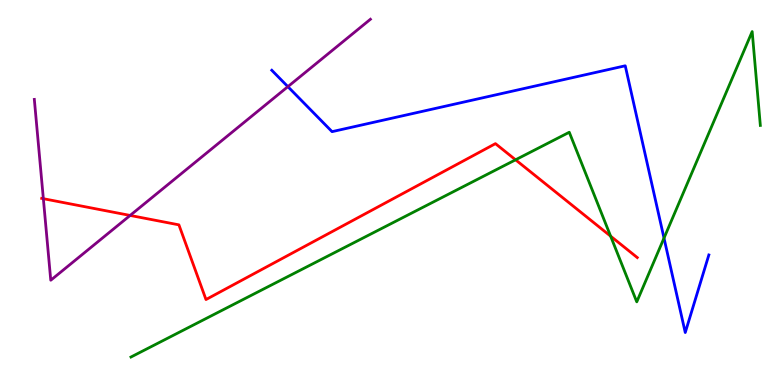[{'lines': ['blue', 'red'], 'intersections': []}, {'lines': ['green', 'red'], 'intersections': [{'x': 6.65, 'y': 5.85}, {'x': 7.88, 'y': 3.87}]}, {'lines': ['purple', 'red'], 'intersections': [{'x': 0.559, 'y': 4.84}, {'x': 1.68, 'y': 4.4}]}, {'lines': ['blue', 'green'], 'intersections': [{'x': 8.57, 'y': 3.82}]}, {'lines': ['blue', 'purple'], 'intersections': [{'x': 3.71, 'y': 7.75}]}, {'lines': ['green', 'purple'], 'intersections': []}]